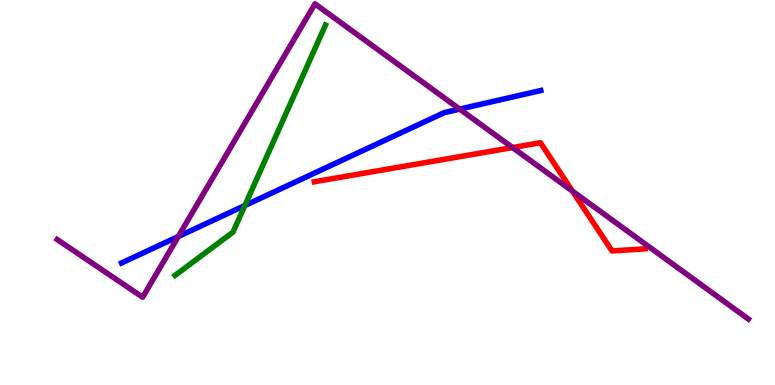[{'lines': ['blue', 'red'], 'intersections': []}, {'lines': ['green', 'red'], 'intersections': []}, {'lines': ['purple', 'red'], 'intersections': [{'x': 6.61, 'y': 6.17}, {'x': 7.39, 'y': 5.04}]}, {'lines': ['blue', 'green'], 'intersections': [{'x': 3.16, 'y': 4.66}]}, {'lines': ['blue', 'purple'], 'intersections': [{'x': 2.3, 'y': 3.86}, {'x': 5.93, 'y': 7.17}]}, {'lines': ['green', 'purple'], 'intersections': []}]